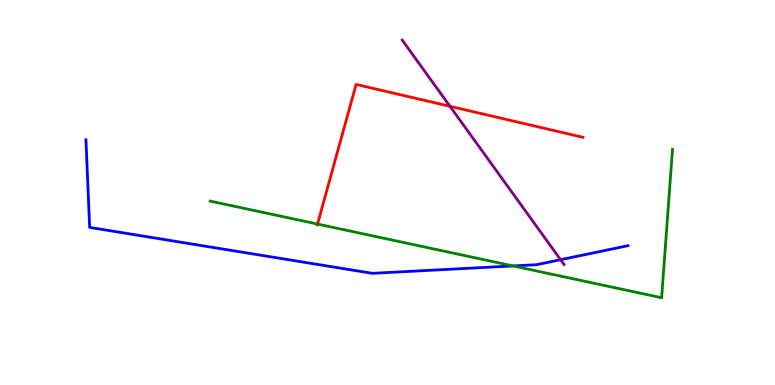[{'lines': ['blue', 'red'], 'intersections': []}, {'lines': ['green', 'red'], 'intersections': [{'x': 4.1, 'y': 4.18}]}, {'lines': ['purple', 'red'], 'intersections': [{'x': 5.81, 'y': 7.24}]}, {'lines': ['blue', 'green'], 'intersections': [{'x': 6.62, 'y': 3.09}]}, {'lines': ['blue', 'purple'], 'intersections': [{'x': 7.23, 'y': 3.25}]}, {'lines': ['green', 'purple'], 'intersections': []}]